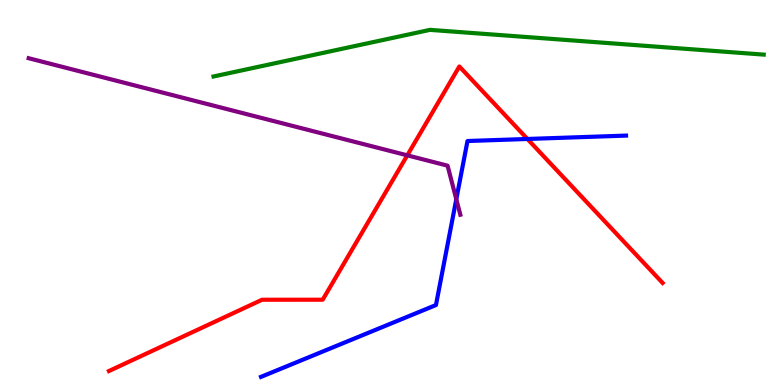[{'lines': ['blue', 'red'], 'intersections': [{'x': 6.81, 'y': 6.39}]}, {'lines': ['green', 'red'], 'intersections': []}, {'lines': ['purple', 'red'], 'intersections': [{'x': 5.26, 'y': 5.97}]}, {'lines': ['blue', 'green'], 'intersections': []}, {'lines': ['blue', 'purple'], 'intersections': [{'x': 5.89, 'y': 4.83}]}, {'lines': ['green', 'purple'], 'intersections': []}]